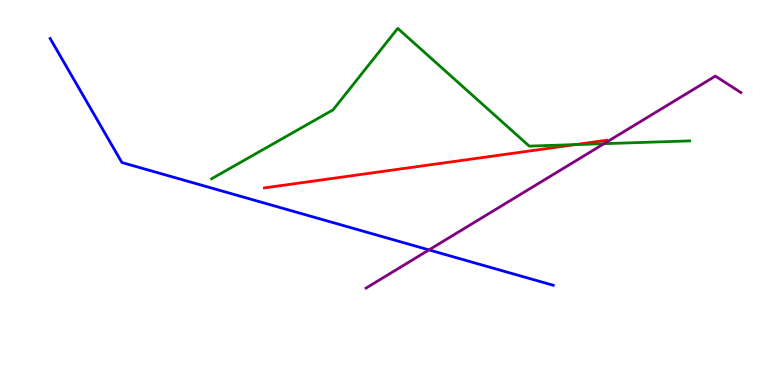[{'lines': ['blue', 'red'], 'intersections': []}, {'lines': ['green', 'red'], 'intersections': [{'x': 7.42, 'y': 6.24}]}, {'lines': ['purple', 'red'], 'intersections': []}, {'lines': ['blue', 'green'], 'intersections': []}, {'lines': ['blue', 'purple'], 'intersections': [{'x': 5.54, 'y': 3.51}]}, {'lines': ['green', 'purple'], 'intersections': [{'x': 7.79, 'y': 6.27}]}]